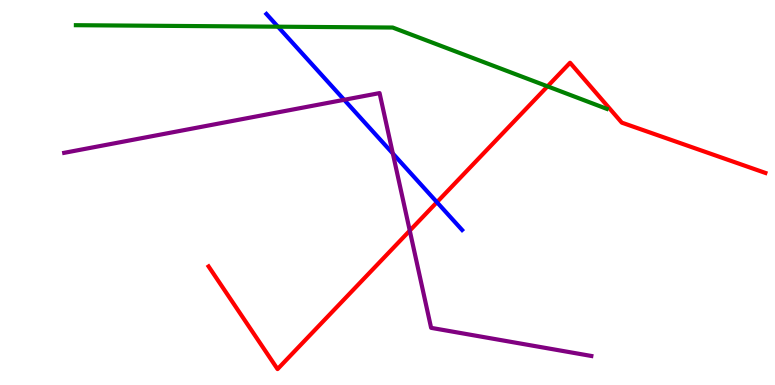[{'lines': ['blue', 'red'], 'intersections': [{'x': 5.64, 'y': 4.75}]}, {'lines': ['green', 'red'], 'intersections': [{'x': 7.07, 'y': 7.76}]}, {'lines': ['purple', 'red'], 'intersections': [{'x': 5.29, 'y': 4.01}]}, {'lines': ['blue', 'green'], 'intersections': [{'x': 3.59, 'y': 9.31}]}, {'lines': ['blue', 'purple'], 'intersections': [{'x': 4.44, 'y': 7.41}, {'x': 5.07, 'y': 6.01}]}, {'lines': ['green', 'purple'], 'intersections': []}]